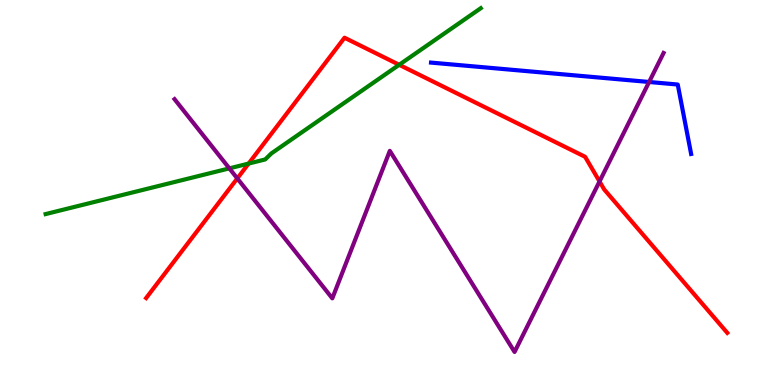[{'lines': ['blue', 'red'], 'intersections': []}, {'lines': ['green', 'red'], 'intersections': [{'x': 3.21, 'y': 5.75}, {'x': 5.15, 'y': 8.32}]}, {'lines': ['purple', 'red'], 'intersections': [{'x': 3.06, 'y': 5.37}, {'x': 7.74, 'y': 5.29}]}, {'lines': ['blue', 'green'], 'intersections': []}, {'lines': ['blue', 'purple'], 'intersections': [{'x': 8.38, 'y': 7.87}]}, {'lines': ['green', 'purple'], 'intersections': [{'x': 2.96, 'y': 5.63}]}]